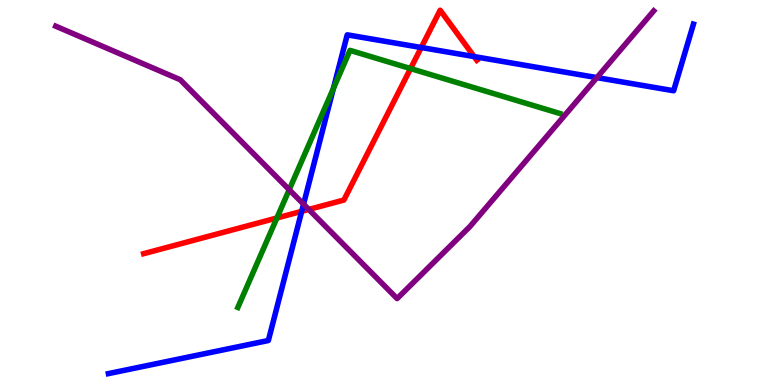[{'lines': ['blue', 'red'], 'intersections': [{'x': 3.89, 'y': 4.51}, {'x': 5.44, 'y': 8.77}, {'x': 6.12, 'y': 8.53}]}, {'lines': ['green', 'red'], 'intersections': [{'x': 3.57, 'y': 4.34}, {'x': 5.3, 'y': 8.22}]}, {'lines': ['purple', 'red'], 'intersections': [{'x': 3.98, 'y': 4.56}]}, {'lines': ['blue', 'green'], 'intersections': [{'x': 4.3, 'y': 7.7}]}, {'lines': ['blue', 'purple'], 'intersections': [{'x': 3.92, 'y': 4.7}, {'x': 7.7, 'y': 7.98}]}, {'lines': ['green', 'purple'], 'intersections': [{'x': 3.73, 'y': 5.07}]}]